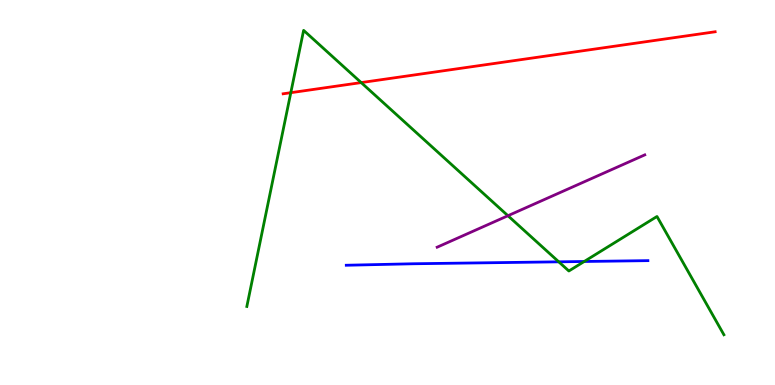[{'lines': ['blue', 'red'], 'intersections': []}, {'lines': ['green', 'red'], 'intersections': [{'x': 3.75, 'y': 7.59}, {'x': 4.66, 'y': 7.85}]}, {'lines': ['purple', 'red'], 'intersections': []}, {'lines': ['blue', 'green'], 'intersections': [{'x': 7.21, 'y': 3.2}, {'x': 7.54, 'y': 3.21}]}, {'lines': ['blue', 'purple'], 'intersections': []}, {'lines': ['green', 'purple'], 'intersections': [{'x': 6.55, 'y': 4.4}]}]